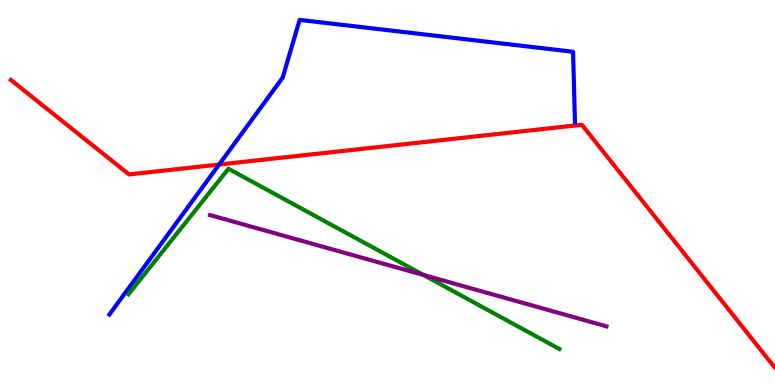[{'lines': ['blue', 'red'], 'intersections': [{'x': 2.83, 'y': 5.73}]}, {'lines': ['green', 'red'], 'intersections': []}, {'lines': ['purple', 'red'], 'intersections': []}, {'lines': ['blue', 'green'], 'intersections': []}, {'lines': ['blue', 'purple'], 'intersections': []}, {'lines': ['green', 'purple'], 'intersections': [{'x': 5.46, 'y': 2.86}]}]